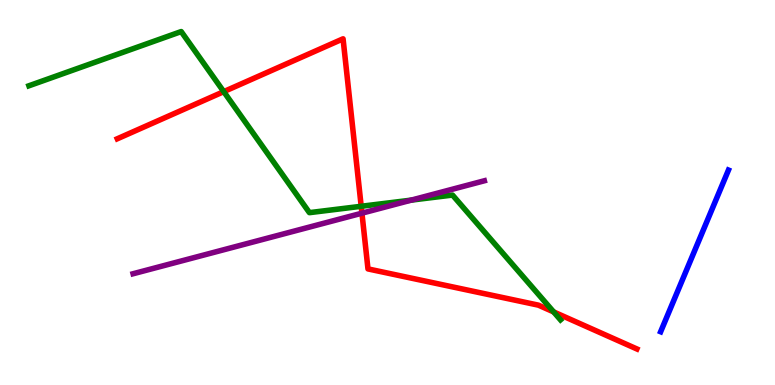[{'lines': ['blue', 'red'], 'intersections': []}, {'lines': ['green', 'red'], 'intersections': [{'x': 2.89, 'y': 7.62}, {'x': 4.66, 'y': 4.64}, {'x': 7.14, 'y': 1.9}]}, {'lines': ['purple', 'red'], 'intersections': [{'x': 4.67, 'y': 4.46}]}, {'lines': ['blue', 'green'], 'intersections': []}, {'lines': ['blue', 'purple'], 'intersections': []}, {'lines': ['green', 'purple'], 'intersections': [{'x': 5.31, 'y': 4.8}]}]